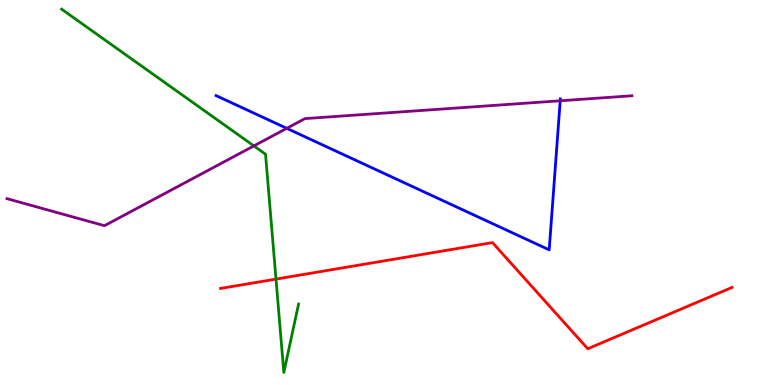[{'lines': ['blue', 'red'], 'intersections': []}, {'lines': ['green', 'red'], 'intersections': [{'x': 3.56, 'y': 2.75}]}, {'lines': ['purple', 'red'], 'intersections': []}, {'lines': ['blue', 'green'], 'intersections': []}, {'lines': ['blue', 'purple'], 'intersections': [{'x': 3.7, 'y': 6.67}, {'x': 7.23, 'y': 7.38}]}, {'lines': ['green', 'purple'], 'intersections': [{'x': 3.28, 'y': 6.21}]}]